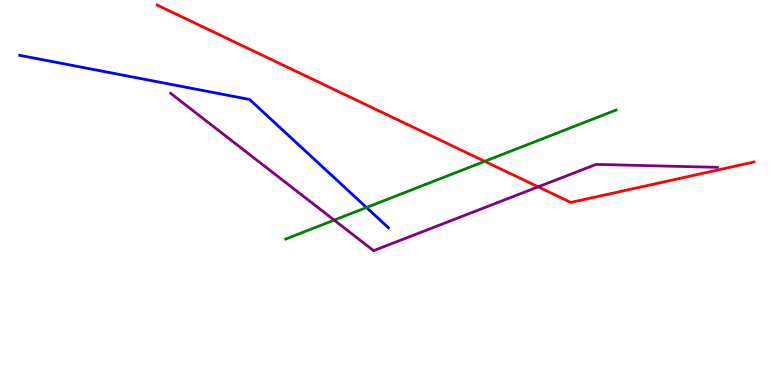[{'lines': ['blue', 'red'], 'intersections': []}, {'lines': ['green', 'red'], 'intersections': [{'x': 6.25, 'y': 5.81}]}, {'lines': ['purple', 'red'], 'intersections': [{'x': 6.94, 'y': 5.15}]}, {'lines': ['blue', 'green'], 'intersections': [{'x': 4.73, 'y': 4.61}]}, {'lines': ['blue', 'purple'], 'intersections': []}, {'lines': ['green', 'purple'], 'intersections': [{'x': 4.31, 'y': 4.28}]}]